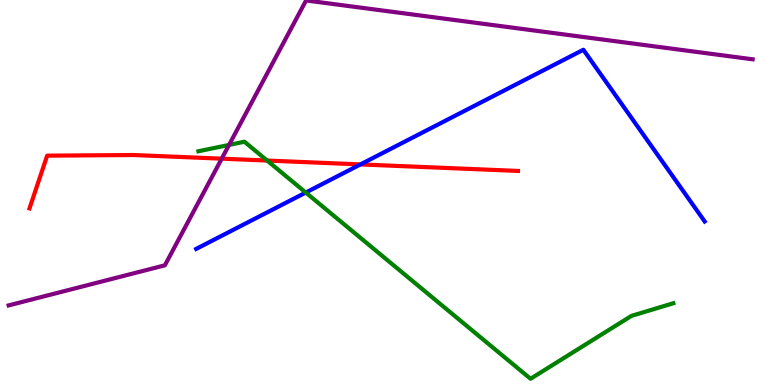[{'lines': ['blue', 'red'], 'intersections': [{'x': 4.65, 'y': 5.73}]}, {'lines': ['green', 'red'], 'intersections': [{'x': 3.45, 'y': 5.83}]}, {'lines': ['purple', 'red'], 'intersections': [{'x': 2.86, 'y': 5.88}]}, {'lines': ['blue', 'green'], 'intersections': [{'x': 3.95, 'y': 5.0}]}, {'lines': ['blue', 'purple'], 'intersections': []}, {'lines': ['green', 'purple'], 'intersections': [{'x': 2.96, 'y': 6.24}]}]